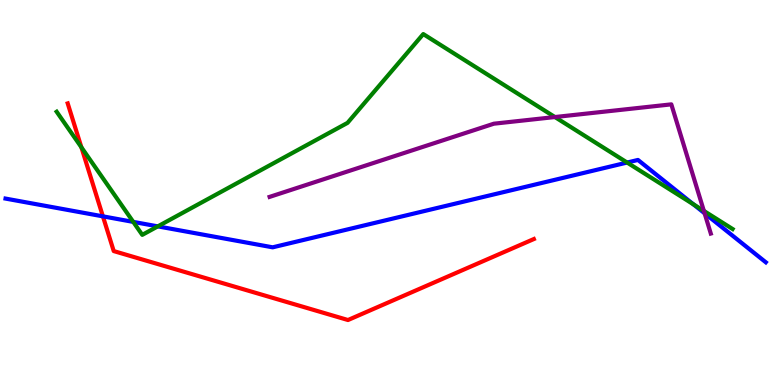[{'lines': ['blue', 'red'], 'intersections': [{'x': 1.33, 'y': 4.38}]}, {'lines': ['green', 'red'], 'intersections': [{'x': 1.05, 'y': 6.17}]}, {'lines': ['purple', 'red'], 'intersections': []}, {'lines': ['blue', 'green'], 'intersections': [{'x': 1.72, 'y': 4.24}, {'x': 2.04, 'y': 4.12}, {'x': 8.09, 'y': 5.78}, {'x': 8.95, 'y': 4.69}]}, {'lines': ['blue', 'purple'], 'intersections': [{'x': 9.09, 'y': 4.46}]}, {'lines': ['green', 'purple'], 'intersections': [{'x': 7.16, 'y': 6.96}, {'x': 9.08, 'y': 4.52}]}]